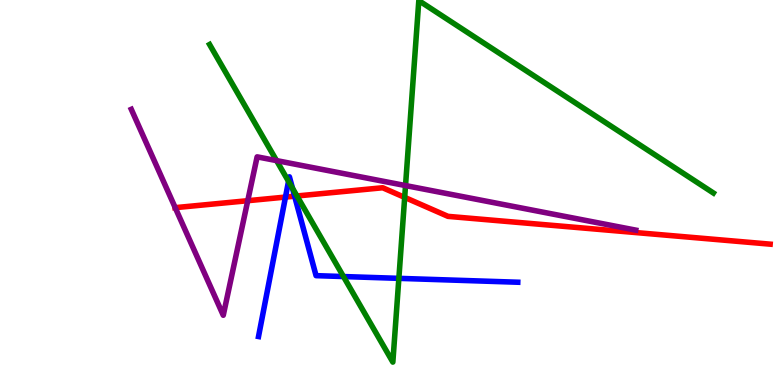[{'lines': ['blue', 'red'], 'intersections': [{'x': 3.68, 'y': 4.88}, {'x': 3.8, 'y': 4.9}]}, {'lines': ['green', 'red'], 'intersections': [{'x': 3.83, 'y': 4.91}, {'x': 5.22, 'y': 4.87}]}, {'lines': ['purple', 'red'], 'intersections': [{'x': 2.26, 'y': 4.61}, {'x': 3.2, 'y': 4.79}]}, {'lines': ['blue', 'green'], 'intersections': [{'x': 3.72, 'y': 5.29}, {'x': 3.77, 'y': 5.11}, {'x': 4.43, 'y': 2.82}, {'x': 5.15, 'y': 2.77}]}, {'lines': ['blue', 'purple'], 'intersections': []}, {'lines': ['green', 'purple'], 'intersections': [{'x': 3.57, 'y': 5.83}, {'x': 5.23, 'y': 5.18}]}]